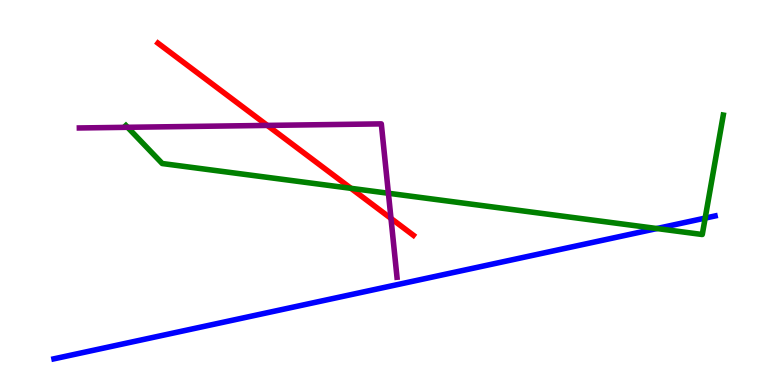[{'lines': ['blue', 'red'], 'intersections': []}, {'lines': ['green', 'red'], 'intersections': [{'x': 4.53, 'y': 5.11}]}, {'lines': ['purple', 'red'], 'intersections': [{'x': 3.45, 'y': 6.74}, {'x': 5.04, 'y': 4.33}]}, {'lines': ['blue', 'green'], 'intersections': [{'x': 8.48, 'y': 4.06}, {'x': 9.1, 'y': 4.34}]}, {'lines': ['blue', 'purple'], 'intersections': []}, {'lines': ['green', 'purple'], 'intersections': [{'x': 1.65, 'y': 6.69}, {'x': 5.01, 'y': 4.98}]}]